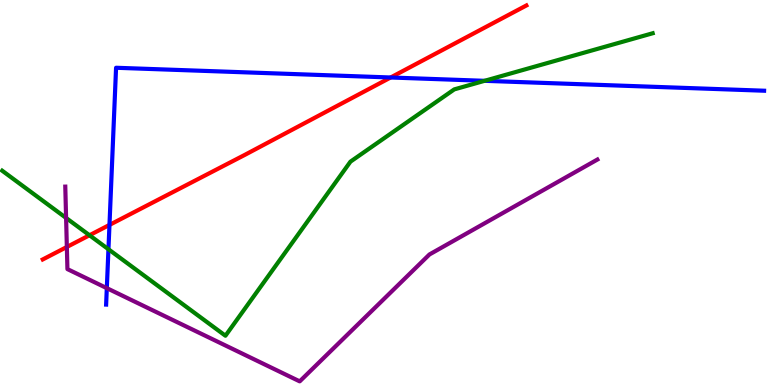[{'lines': ['blue', 'red'], 'intersections': [{'x': 1.41, 'y': 4.16}, {'x': 5.04, 'y': 7.99}]}, {'lines': ['green', 'red'], 'intersections': [{'x': 1.15, 'y': 3.89}]}, {'lines': ['purple', 'red'], 'intersections': [{'x': 0.863, 'y': 3.59}]}, {'lines': ['blue', 'green'], 'intersections': [{'x': 1.4, 'y': 3.53}, {'x': 6.25, 'y': 7.9}]}, {'lines': ['blue', 'purple'], 'intersections': [{'x': 1.38, 'y': 2.52}]}, {'lines': ['green', 'purple'], 'intersections': [{'x': 0.853, 'y': 4.34}]}]